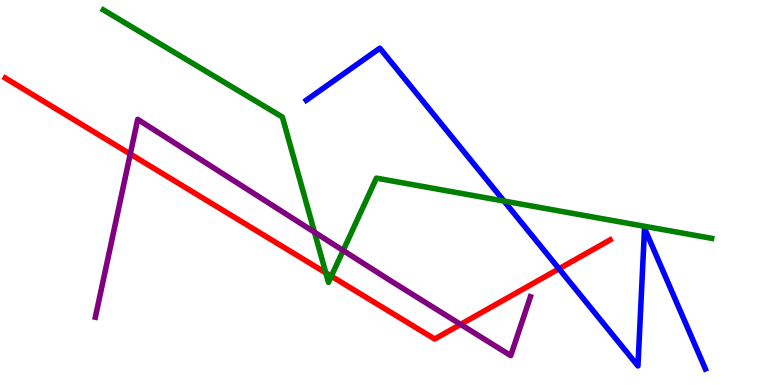[{'lines': ['blue', 'red'], 'intersections': [{'x': 7.21, 'y': 3.02}]}, {'lines': ['green', 'red'], 'intersections': [{'x': 4.2, 'y': 2.91}, {'x': 4.28, 'y': 2.83}]}, {'lines': ['purple', 'red'], 'intersections': [{'x': 1.68, 'y': 6.0}, {'x': 5.94, 'y': 1.57}]}, {'lines': ['blue', 'green'], 'intersections': [{'x': 6.5, 'y': 4.78}]}, {'lines': ['blue', 'purple'], 'intersections': []}, {'lines': ['green', 'purple'], 'intersections': [{'x': 4.06, 'y': 3.97}, {'x': 4.43, 'y': 3.49}]}]